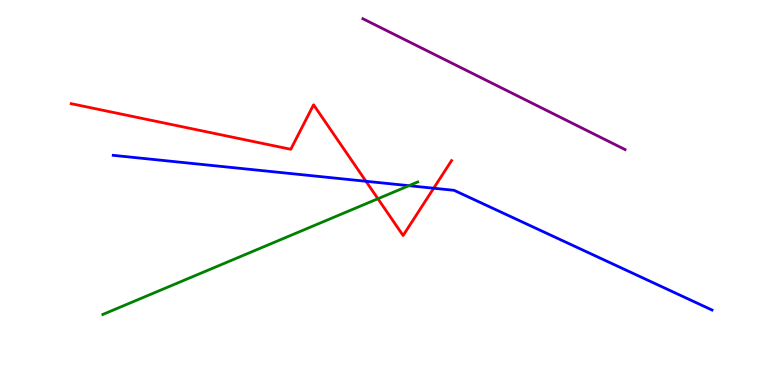[{'lines': ['blue', 'red'], 'intersections': [{'x': 4.72, 'y': 5.29}, {'x': 5.6, 'y': 5.11}]}, {'lines': ['green', 'red'], 'intersections': [{'x': 4.88, 'y': 4.84}]}, {'lines': ['purple', 'red'], 'intersections': []}, {'lines': ['blue', 'green'], 'intersections': [{'x': 5.28, 'y': 5.18}]}, {'lines': ['blue', 'purple'], 'intersections': []}, {'lines': ['green', 'purple'], 'intersections': []}]